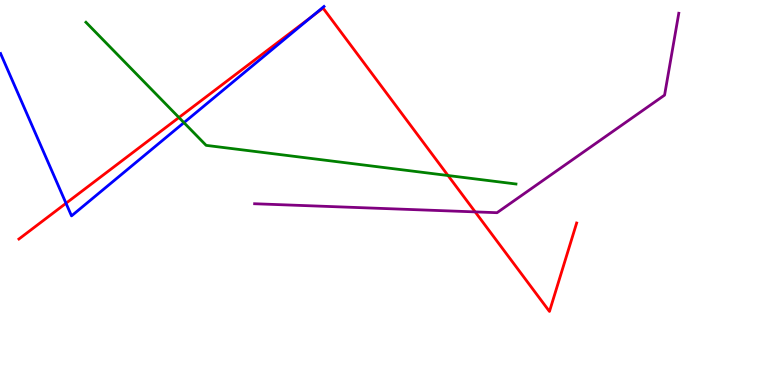[{'lines': ['blue', 'red'], 'intersections': [{'x': 0.852, 'y': 4.72}, {'x': 4.02, 'y': 9.56}]}, {'lines': ['green', 'red'], 'intersections': [{'x': 2.31, 'y': 6.95}, {'x': 5.78, 'y': 5.44}]}, {'lines': ['purple', 'red'], 'intersections': [{'x': 6.13, 'y': 4.5}]}, {'lines': ['blue', 'green'], 'intersections': [{'x': 2.37, 'y': 6.81}]}, {'lines': ['blue', 'purple'], 'intersections': []}, {'lines': ['green', 'purple'], 'intersections': []}]